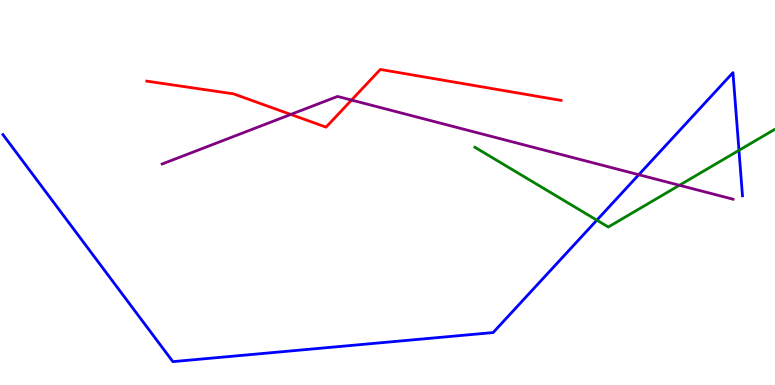[{'lines': ['blue', 'red'], 'intersections': []}, {'lines': ['green', 'red'], 'intersections': []}, {'lines': ['purple', 'red'], 'intersections': [{'x': 3.75, 'y': 7.03}, {'x': 4.54, 'y': 7.4}]}, {'lines': ['blue', 'green'], 'intersections': [{'x': 7.7, 'y': 4.28}, {'x': 9.54, 'y': 6.1}]}, {'lines': ['blue', 'purple'], 'intersections': [{'x': 8.24, 'y': 5.46}]}, {'lines': ['green', 'purple'], 'intersections': [{'x': 8.77, 'y': 5.19}]}]